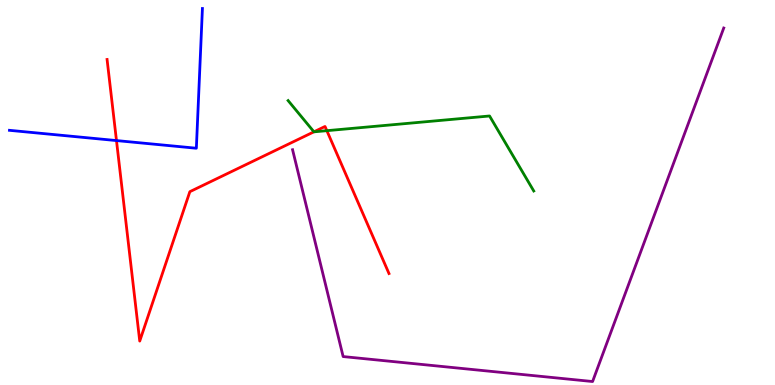[{'lines': ['blue', 'red'], 'intersections': [{'x': 1.5, 'y': 6.35}]}, {'lines': ['green', 'red'], 'intersections': [{'x': 4.05, 'y': 6.58}, {'x': 4.22, 'y': 6.61}]}, {'lines': ['purple', 'red'], 'intersections': []}, {'lines': ['blue', 'green'], 'intersections': []}, {'lines': ['blue', 'purple'], 'intersections': []}, {'lines': ['green', 'purple'], 'intersections': []}]